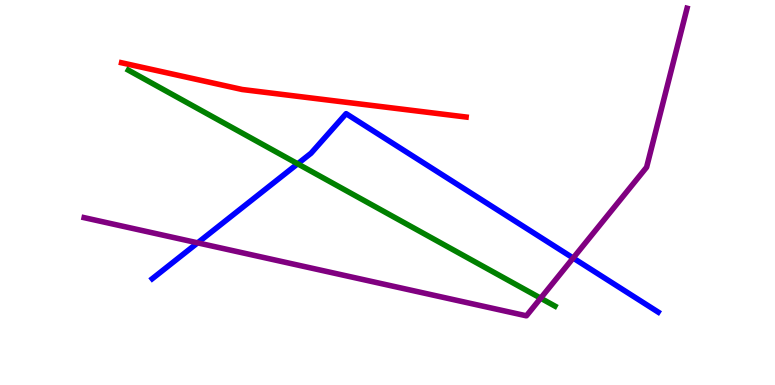[{'lines': ['blue', 'red'], 'intersections': []}, {'lines': ['green', 'red'], 'intersections': []}, {'lines': ['purple', 'red'], 'intersections': []}, {'lines': ['blue', 'green'], 'intersections': [{'x': 3.84, 'y': 5.75}]}, {'lines': ['blue', 'purple'], 'intersections': [{'x': 2.55, 'y': 3.69}, {'x': 7.4, 'y': 3.3}]}, {'lines': ['green', 'purple'], 'intersections': [{'x': 6.98, 'y': 2.25}]}]